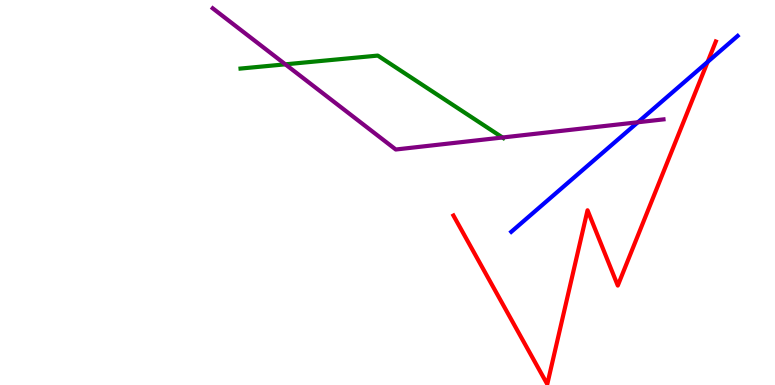[{'lines': ['blue', 'red'], 'intersections': [{'x': 9.13, 'y': 8.39}]}, {'lines': ['green', 'red'], 'intersections': []}, {'lines': ['purple', 'red'], 'intersections': []}, {'lines': ['blue', 'green'], 'intersections': []}, {'lines': ['blue', 'purple'], 'intersections': [{'x': 8.23, 'y': 6.82}]}, {'lines': ['green', 'purple'], 'intersections': [{'x': 3.68, 'y': 8.33}, {'x': 6.48, 'y': 6.43}]}]